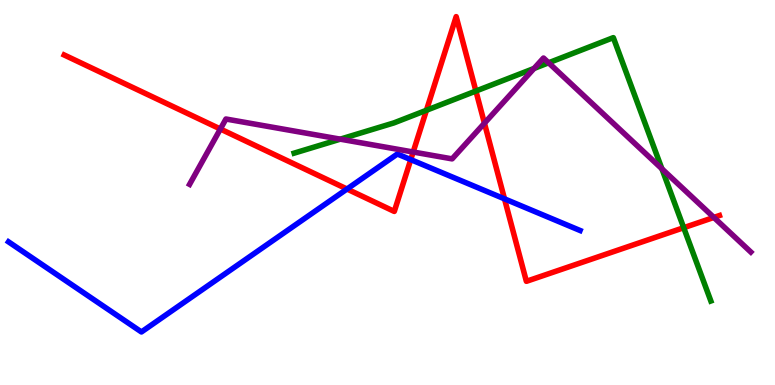[{'lines': ['blue', 'red'], 'intersections': [{'x': 4.48, 'y': 5.09}, {'x': 5.3, 'y': 5.85}, {'x': 6.51, 'y': 4.84}]}, {'lines': ['green', 'red'], 'intersections': [{'x': 5.5, 'y': 7.14}, {'x': 6.14, 'y': 7.64}, {'x': 8.82, 'y': 4.09}]}, {'lines': ['purple', 'red'], 'intersections': [{'x': 2.84, 'y': 6.65}, {'x': 5.33, 'y': 6.05}, {'x': 6.25, 'y': 6.8}, {'x': 9.21, 'y': 4.35}]}, {'lines': ['blue', 'green'], 'intersections': []}, {'lines': ['blue', 'purple'], 'intersections': []}, {'lines': ['green', 'purple'], 'intersections': [{'x': 4.39, 'y': 6.39}, {'x': 6.89, 'y': 8.22}, {'x': 7.08, 'y': 8.37}, {'x': 8.54, 'y': 5.62}]}]